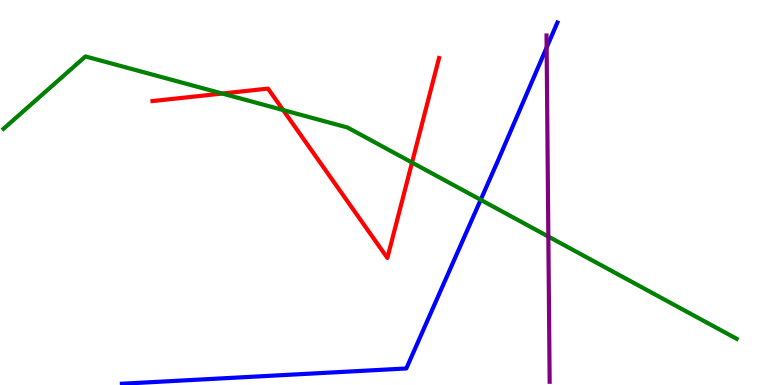[{'lines': ['blue', 'red'], 'intersections': []}, {'lines': ['green', 'red'], 'intersections': [{'x': 2.87, 'y': 7.57}, {'x': 3.65, 'y': 7.14}, {'x': 5.32, 'y': 5.78}]}, {'lines': ['purple', 'red'], 'intersections': []}, {'lines': ['blue', 'green'], 'intersections': [{'x': 6.2, 'y': 4.81}]}, {'lines': ['blue', 'purple'], 'intersections': [{'x': 7.05, 'y': 8.77}]}, {'lines': ['green', 'purple'], 'intersections': [{'x': 7.08, 'y': 3.86}]}]